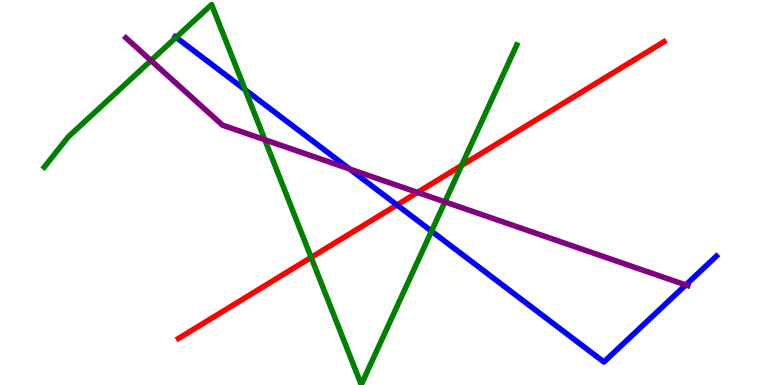[{'lines': ['blue', 'red'], 'intersections': [{'x': 5.12, 'y': 4.68}]}, {'lines': ['green', 'red'], 'intersections': [{'x': 4.01, 'y': 3.31}, {'x': 5.96, 'y': 5.7}]}, {'lines': ['purple', 'red'], 'intersections': [{'x': 5.39, 'y': 5.0}]}, {'lines': ['blue', 'green'], 'intersections': [{'x': 2.27, 'y': 9.03}, {'x': 3.16, 'y': 7.67}, {'x': 5.57, 'y': 4.0}]}, {'lines': ['blue', 'purple'], 'intersections': [{'x': 4.51, 'y': 5.61}, {'x': 8.85, 'y': 2.6}]}, {'lines': ['green', 'purple'], 'intersections': [{'x': 1.95, 'y': 8.43}, {'x': 3.42, 'y': 6.37}, {'x': 5.74, 'y': 4.76}]}]